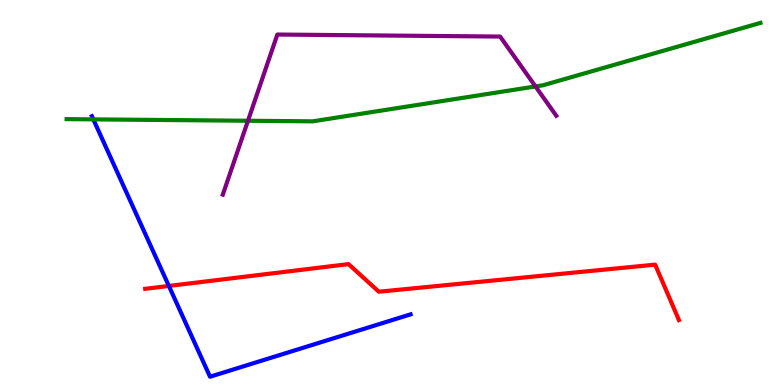[{'lines': ['blue', 'red'], 'intersections': [{'x': 2.18, 'y': 2.57}]}, {'lines': ['green', 'red'], 'intersections': []}, {'lines': ['purple', 'red'], 'intersections': []}, {'lines': ['blue', 'green'], 'intersections': [{'x': 1.2, 'y': 6.9}]}, {'lines': ['blue', 'purple'], 'intersections': []}, {'lines': ['green', 'purple'], 'intersections': [{'x': 3.2, 'y': 6.86}, {'x': 6.91, 'y': 7.75}]}]